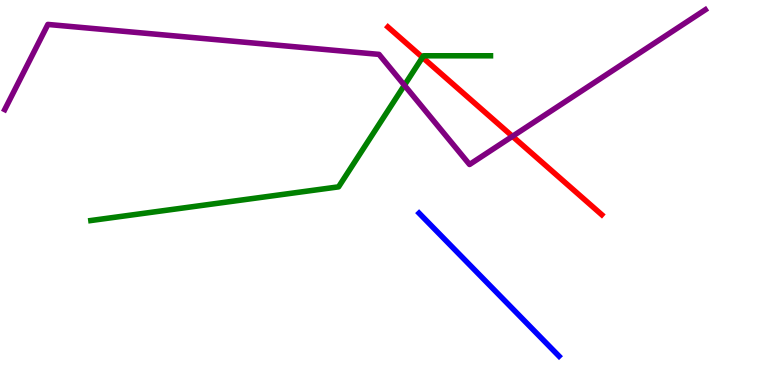[{'lines': ['blue', 'red'], 'intersections': []}, {'lines': ['green', 'red'], 'intersections': [{'x': 5.45, 'y': 8.51}]}, {'lines': ['purple', 'red'], 'intersections': [{'x': 6.61, 'y': 6.46}]}, {'lines': ['blue', 'green'], 'intersections': []}, {'lines': ['blue', 'purple'], 'intersections': []}, {'lines': ['green', 'purple'], 'intersections': [{'x': 5.22, 'y': 7.79}]}]